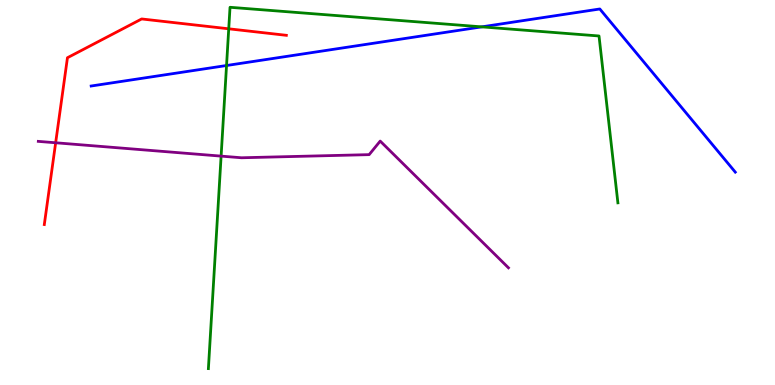[{'lines': ['blue', 'red'], 'intersections': []}, {'lines': ['green', 'red'], 'intersections': [{'x': 2.95, 'y': 9.25}]}, {'lines': ['purple', 'red'], 'intersections': [{'x': 0.718, 'y': 6.29}]}, {'lines': ['blue', 'green'], 'intersections': [{'x': 2.92, 'y': 8.3}, {'x': 6.22, 'y': 9.3}]}, {'lines': ['blue', 'purple'], 'intersections': []}, {'lines': ['green', 'purple'], 'intersections': [{'x': 2.85, 'y': 5.94}]}]